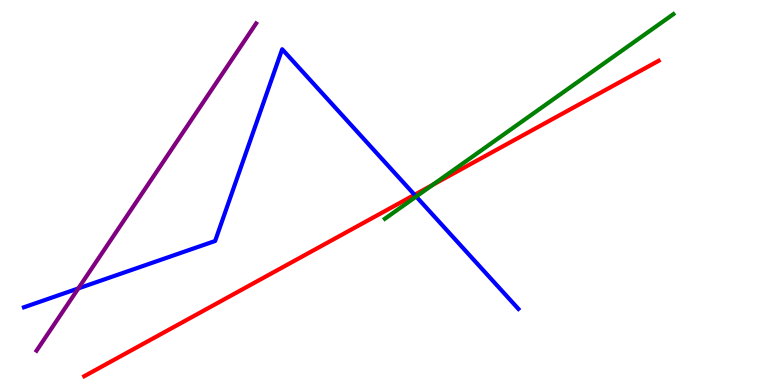[{'lines': ['blue', 'red'], 'intersections': [{'x': 5.35, 'y': 4.94}]}, {'lines': ['green', 'red'], 'intersections': [{'x': 5.58, 'y': 5.2}]}, {'lines': ['purple', 'red'], 'intersections': []}, {'lines': ['blue', 'green'], 'intersections': [{'x': 5.37, 'y': 4.89}]}, {'lines': ['blue', 'purple'], 'intersections': [{'x': 1.01, 'y': 2.51}]}, {'lines': ['green', 'purple'], 'intersections': []}]